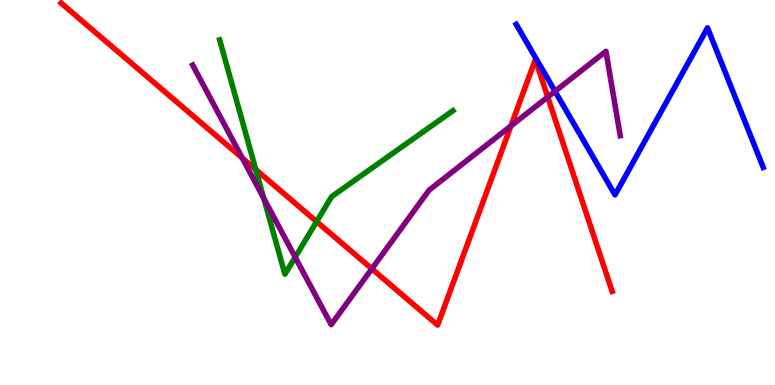[{'lines': ['blue', 'red'], 'intersections': []}, {'lines': ['green', 'red'], 'intersections': [{'x': 3.3, 'y': 5.6}, {'x': 4.09, 'y': 4.24}]}, {'lines': ['purple', 'red'], 'intersections': [{'x': 3.13, 'y': 5.9}, {'x': 4.8, 'y': 3.02}, {'x': 6.59, 'y': 6.73}, {'x': 7.07, 'y': 7.48}]}, {'lines': ['blue', 'green'], 'intersections': []}, {'lines': ['blue', 'purple'], 'intersections': [{'x': 7.16, 'y': 7.63}]}, {'lines': ['green', 'purple'], 'intersections': [{'x': 3.4, 'y': 4.85}, {'x': 3.81, 'y': 3.32}]}]